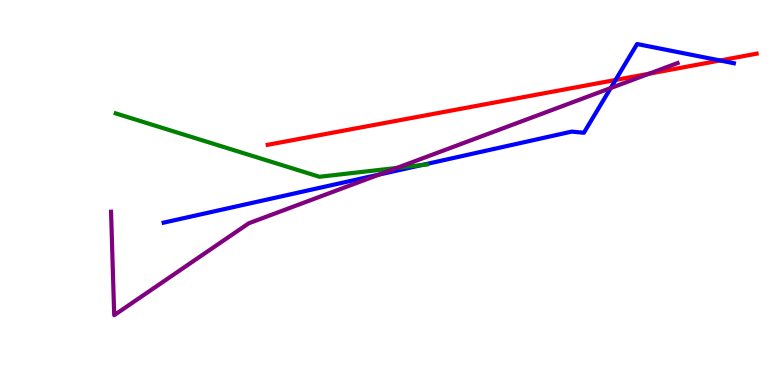[{'lines': ['blue', 'red'], 'intersections': [{'x': 7.94, 'y': 7.92}, {'x': 9.29, 'y': 8.43}]}, {'lines': ['green', 'red'], 'intersections': []}, {'lines': ['purple', 'red'], 'intersections': [{'x': 8.38, 'y': 8.09}]}, {'lines': ['blue', 'green'], 'intersections': [{'x': 5.44, 'y': 5.71}]}, {'lines': ['blue', 'purple'], 'intersections': [{'x': 4.89, 'y': 5.47}, {'x': 7.88, 'y': 7.71}]}, {'lines': ['green', 'purple'], 'intersections': [{'x': 5.12, 'y': 5.64}]}]